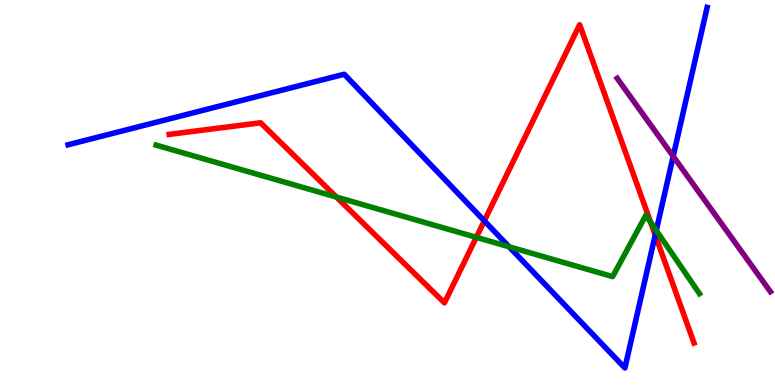[{'lines': ['blue', 'red'], 'intersections': [{'x': 6.25, 'y': 4.26}, {'x': 8.45, 'y': 3.9}]}, {'lines': ['green', 'red'], 'intersections': [{'x': 4.34, 'y': 4.88}, {'x': 6.15, 'y': 3.84}, {'x': 8.39, 'y': 4.23}]}, {'lines': ['purple', 'red'], 'intersections': []}, {'lines': ['blue', 'green'], 'intersections': [{'x': 6.57, 'y': 3.59}, {'x': 8.47, 'y': 4.01}]}, {'lines': ['blue', 'purple'], 'intersections': [{'x': 8.69, 'y': 5.94}]}, {'lines': ['green', 'purple'], 'intersections': []}]